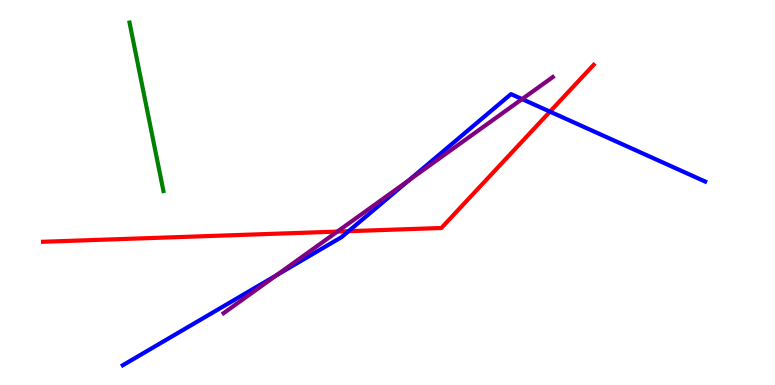[{'lines': ['blue', 'red'], 'intersections': [{'x': 4.5, 'y': 3.99}, {'x': 7.1, 'y': 7.1}]}, {'lines': ['green', 'red'], 'intersections': []}, {'lines': ['purple', 'red'], 'intersections': [{'x': 4.35, 'y': 3.98}]}, {'lines': ['blue', 'green'], 'intersections': []}, {'lines': ['blue', 'purple'], 'intersections': [{'x': 3.57, 'y': 2.85}, {'x': 5.28, 'y': 5.32}, {'x': 6.74, 'y': 7.43}]}, {'lines': ['green', 'purple'], 'intersections': []}]